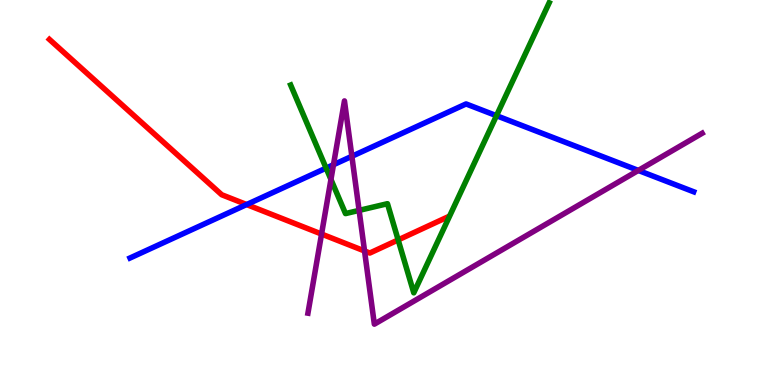[{'lines': ['blue', 'red'], 'intersections': [{'x': 3.18, 'y': 4.69}]}, {'lines': ['green', 'red'], 'intersections': [{'x': 5.14, 'y': 3.77}]}, {'lines': ['purple', 'red'], 'intersections': [{'x': 4.15, 'y': 3.92}, {'x': 4.7, 'y': 3.48}]}, {'lines': ['blue', 'green'], 'intersections': [{'x': 4.21, 'y': 5.63}, {'x': 6.41, 'y': 7.0}]}, {'lines': ['blue', 'purple'], 'intersections': [{'x': 4.3, 'y': 5.72}, {'x': 4.54, 'y': 5.94}, {'x': 8.24, 'y': 5.57}]}, {'lines': ['green', 'purple'], 'intersections': [{'x': 4.27, 'y': 5.34}, {'x': 4.63, 'y': 4.54}]}]